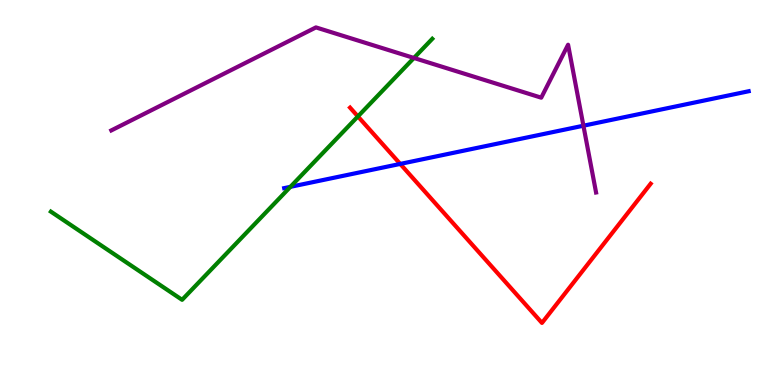[{'lines': ['blue', 'red'], 'intersections': [{'x': 5.16, 'y': 5.74}]}, {'lines': ['green', 'red'], 'intersections': [{'x': 4.62, 'y': 6.98}]}, {'lines': ['purple', 'red'], 'intersections': []}, {'lines': ['blue', 'green'], 'intersections': [{'x': 3.75, 'y': 5.15}]}, {'lines': ['blue', 'purple'], 'intersections': [{'x': 7.53, 'y': 6.73}]}, {'lines': ['green', 'purple'], 'intersections': [{'x': 5.34, 'y': 8.49}]}]